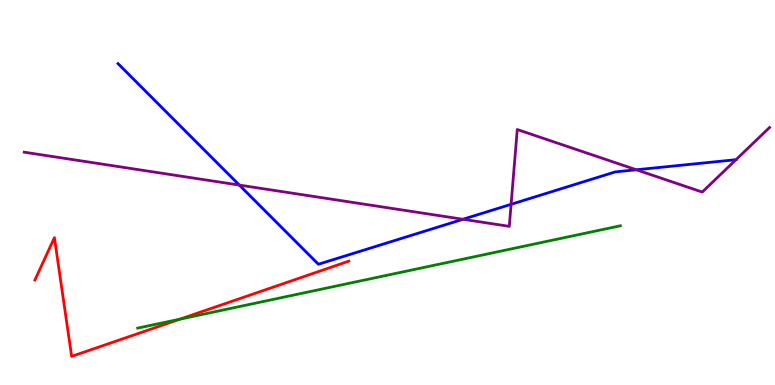[{'lines': ['blue', 'red'], 'intersections': []}, {'lines': ['green', 'red'], 'intersections': [{'x': 2.32, 'y': 1.71}]}, {'lines': ['purple', 'red'], 'intersections': []}, {'lines': ['blue', 'green'], 'intersections': []}, {'lines': ['blue', 'purple'], 'intersections': [{'x': 3.09, 'y': 5.19}, {'x': 5.97, 'y': 4.3}, {'x': 6.59, 'y': 4.69}, {'x': 8.21, 'y': 5.59}, {'x': 9.5, 'y': 5.85}]}, {'lines': ['green', 'purple'], 'intersections': []}]